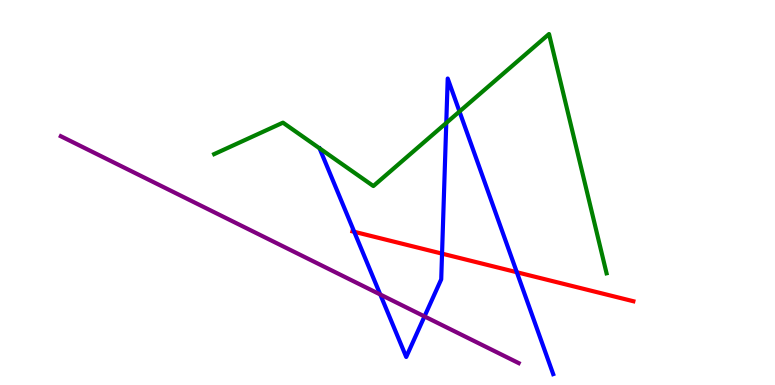[{'lines': ['blue', 'red'], 'intersections': [{'x': 4.57, 'y': 3.98}, {'x': 5.7, 'y': 3.41}, {'x': 6.67, 'y': 2.93}]}, {'lines': ['green', 'red'], 'intersections': []}, {'lines': ['purple', 'red'], 'intersections': []}, {'lines': ['blue', 'green'], 'intersections': [{'x': 5.76, 'y': 6.81}, {'x': 5.93, 'y': 7.1}]}, {'lines': ['blue', 'purple'], 'intersections': [{'x': 4.91, 'y': 2.35}, {'x': 5.48, 'y': 1.78}]}, {'lines': ['green', 'purple'], 'intersections': []}]